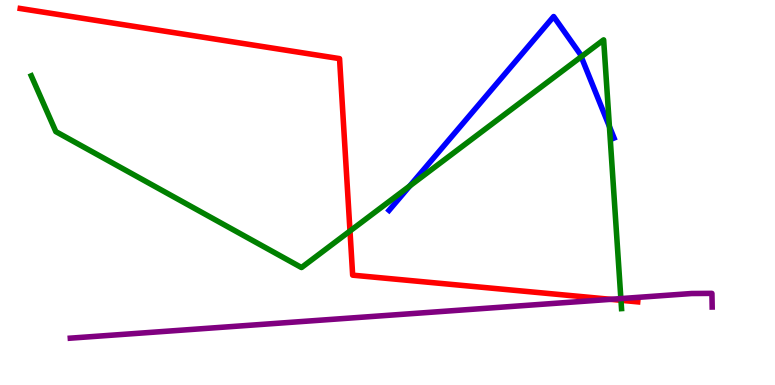[{'lines': ['blue', 'red'], 'intersections': []}, {'lines': ['green', 'red'], 'intersections': [{'x': 4.52, 'y': 4.0}, {'x': 8.01, 'y': 2.2}]}, {'lines': ['purple', 'red'], 'intersections': [{'x': 7.88, 'y': 2.23}]}, {'lines': ['blue', 'green'], 'intersections': [{'x': 5.29, 'y': 5.17}, {'x': 7.5, 'y': 8.53}, {'x': 7.86, 'y': 6.71}]}, {'lines': ['blue', 'purple'], 'intersections': []}, {'lines': ['green', 'purple'], 'intersections': [{'x': 8.01, 'y': 2.24}]}]